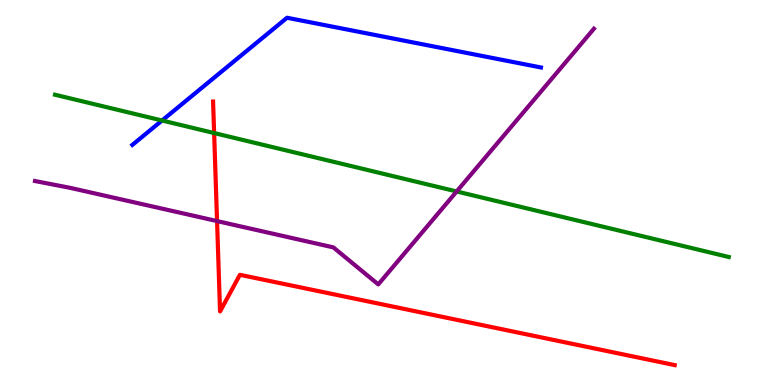[{'lines': ['blue', 'red'], 'intersections': []}, {'lines': ['green', 'red'], 'intersections': [{'x': 2.76, 'y': 6.54}]}, {'lines': ['purple', 'red'], 'intersections': [{'x': 2.8, 'y': 4.26}]}, {'lines': ['blue', 'green'], 'intersections': [{'x': 2.09, 'y': 6.87}]}, {'lines': ['blue', 'purple'], 'intersections': []}, {'lines': ['green', 'purple'], 'intersections': [{'x': 5.89, 'y': 5.03}]}]